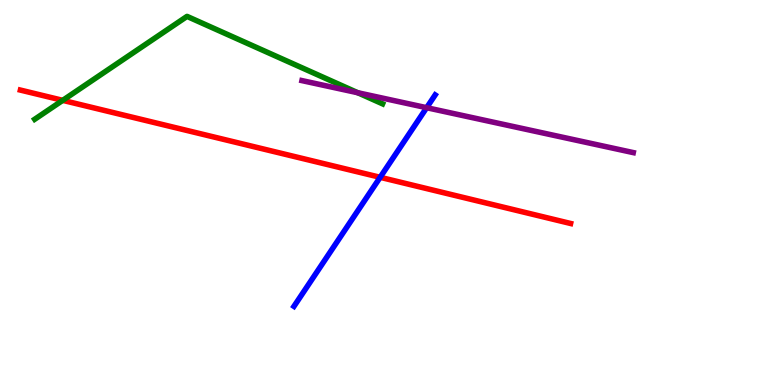[{'lines': ['blue', 'red'], 'intersections': [{'x': 4.91, 'y': 5.39}]}, {'lines': ['green', 'red'], 'intersections': [{'x': 0.809, 'y': 7.39}]}, {'lines': ['purple', 'red'], 'intersections': []}, {'lines': ['blue', 'green'], 'intersections': []}, {'lines': ['blue', 'purple'], 'intersections': [{'x': 5.51, 'y': 7.2}]}, {'lines': ['green', 'purple'], 'intersections': [{'x': 4.62, 'y': 7.59}]}]